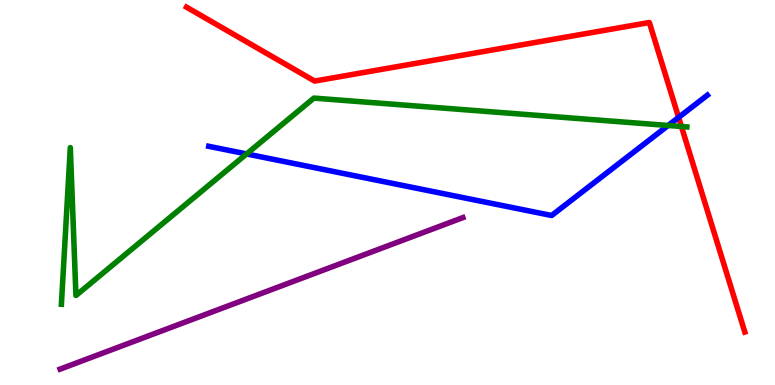[{'lines': ['blue', 'red'], 'intersections': [{'x': 8.76, 'y': 6.95}]}, {'lines': ['green', 'red'], 'intersections': [{'x': 8.79, 'y': 6.71}]}, {'lines': ['purple', 'red'], 'intersections': []}, {'lines': ['blue', 'green'], 'intersections': [{'x': 3.18, 'y': 6.0}, {'x': 8.62, 'y': 6.74}]}, {'lines': ['blue', 'purple'], 'intersections': []}, {'lines': ['green', 'purple'], 'intersections': []}]